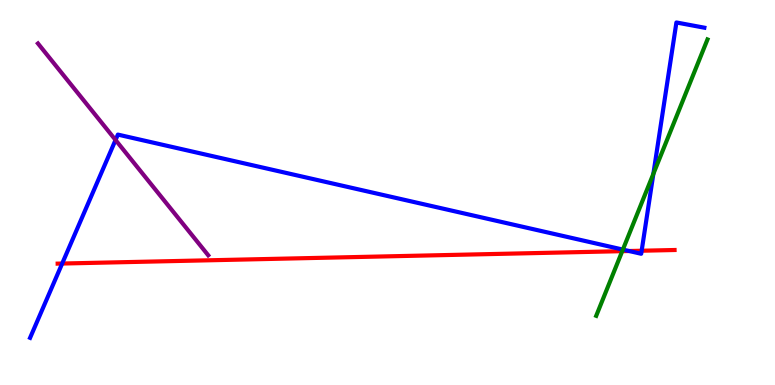[{'lines': ['blue', 'red'], 'intersections': [{'x': 0.802, 'y': 3.15}, {'x': 8.12, 'y': 3.48}, {'x': 8.28, 'y': 3.49}]}, {'lines': ['green', 'red'], 'intersections': [{'x': 8.03, 'y': 3.48}]}, {'lines': ['purple', 'red'], 'intersections': []}, {'lines': ['blue', 'green'], 'intersections': [{'x': 8.04, 'y': 3.52}, {'x': 8.43, 'y': 5.48}]}, {'lines': ['blue', 'purple'], 'intersections': [{'x': 1.49, 'y': 6.36}]}, {'lines': ['green', 'purple'], 'intersections': []}]